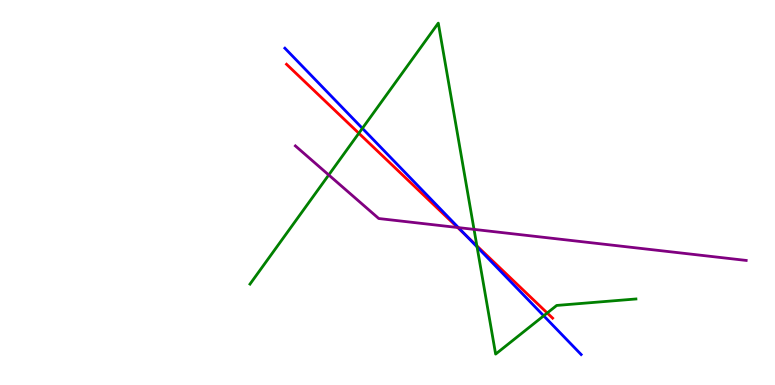[{'lines': ['blue', 'red'], 'intersections': [{'x': 6.02, 'y': 3.87}]}, {'lines': ['green', 'red'], 'intersections': [{'x': 4.63, 'y': 6.54}, {'x': 6.15, 'y': 3.61}, {'x': 7.06, 'y': 1.87}]}, {'lines': ['purple', 'red'], 'intersections': [{'x': 5.91, 'y': 4.09}]}, {'lines': ['blue', 'green'], 'intersections': [{'x': 4.68, 'y': 6.67}, {'x': 6.16, 'y': 3.59}, {'x': 7.02, 'y': 1.8}]}, {'lines': ['blue', 'purple'], 'intersections': [{'x': 5.91, 'y': 4.09}]}, {'lines': ['green', 'purple'], 'intersections': [{'x': 4.24, 'y': 5.46}, {'x': 6.12, 'y': 4.04}]}]